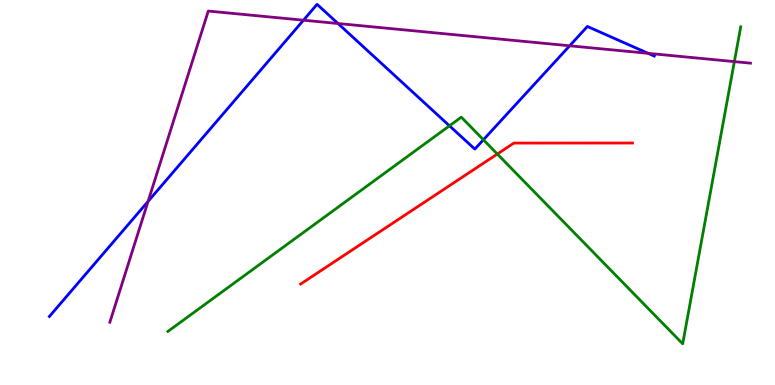[{'lines': ['blue', 'red'], 'intersections': []}, {'lines': ['green', 'red'], 'intersections': [{'x': 6.42, 'y': 6.0}]}, {'lines': ['purple', 'red'], 'intersections': []}, {'lines': ['blue', 'green'], 'intersections': [{'x': 5.8, 'y': 6.73}, {'x': 6.24, 'y': 6.37}]}, {'lines': ['blue', 'purple'], 'intersections': [{'x': 1.91, 'y': 4.77}, {'x': 3.92, 'y': 9.48}, {'x': 4.36, 'y': 9.39}, {'x': 7.35, 'y': 8.81}, {'x': 8.36, 'y': 8.61}]}, {'lines': ['green', 'purple'], 'intersections': [{'x': 9.48, 'y': 8.4}]}]